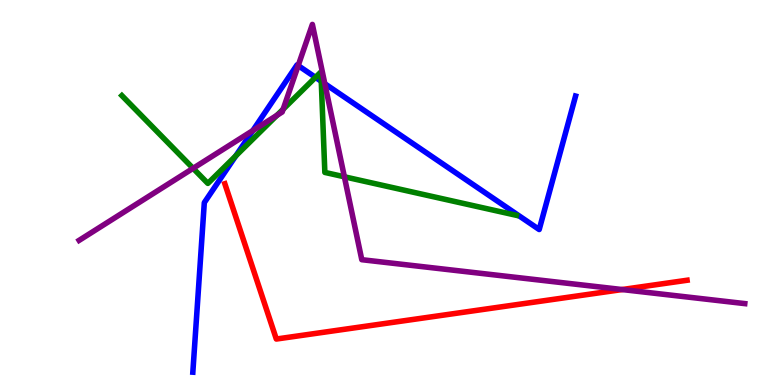[{'lines': ['blue', 'red'], 'intersections': []}, {'lines': ['green', 'red'], 'intersections': []}, {'lines': ['purple', 'red'], 'intersections': [{'x': 8.03, 'y': 2.48}]}, {'lines': ['blue', 'green'], 'intersections': [{'x': 3.04, 'y': 5.95}, {'x': 4.07, 'y': 7.99}, {'x': 4.15, 'y': 7.89}]}, {'lines': ['blue', 'purple'], 'intersections': [{'x': 3.26, 'y': 6.61}, {'x': 3.85, 'y': 8.3}, {'x': 4.19, 'y': 7.83}]}, {'lines': ['green', 'purple'], 'intersections': [{'x': 2.49, 'y': 5.63}, {'x': 3.57, 'y': 7.0}, {'x': 3.65, 'y': 7.16}, {'x': 4.44, 'y': 5.41}]}]